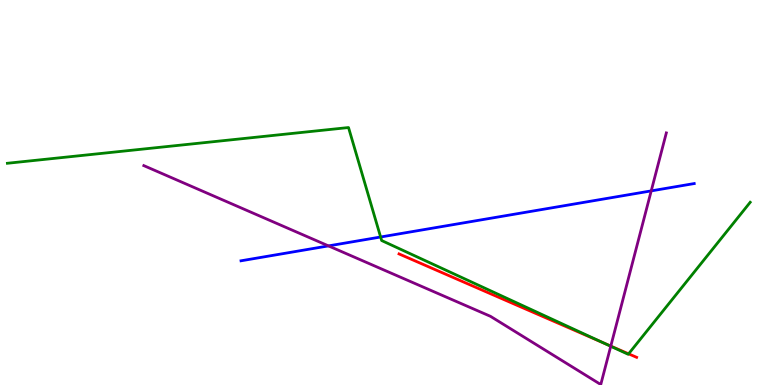[{'lines': ['blue', 'red'], 'intersections': []}, {'lines': ['green', 'red'], 'intersections': [{'x': 7.79, 'y': 1.09}, {'x': 8.11, 'y': 0.81}]}, {'lines': ['purple', 'red'], 'intersections': [{'x': 7.88, 'y': 1.01}]}, {'lines': ['blue', 'green'], 'intersections': [{'x': 4.91, 'y': 3.84}]}, {'lines': ['blue', 'purple'], 'intersections': [{'x': 4.24, 'y': 3.61}, {'x': 8.4, 'y': 5.04}]}, {'lines': ['green', 'purple'], 'intersections': [{'x': 7.88, 'y': 1.01}]}]